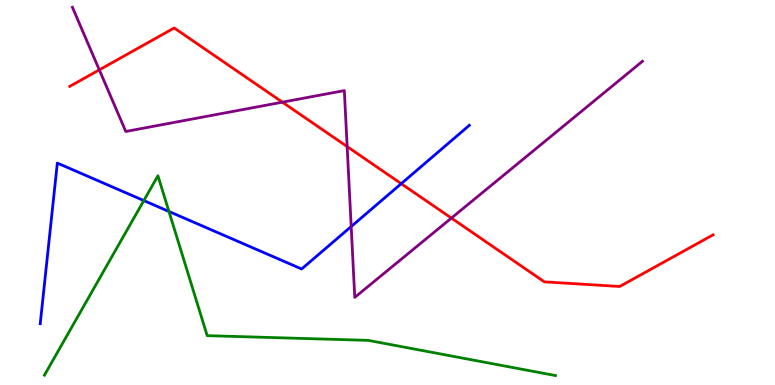[{'lines': ['blue', 'red'], 'intersections': [{'x': 5.18, 'y': 5.23}]}, {'lines': ['green', 'red'], 'intersections': []}, {'lines': ['purple', 'red'], 'intersections': [{'x': 1.28, 'y': 8.19}, {'x': 3.64, 'y': 7.35}, {'x': 4.48, 'y': 6.19}, {'x': 5.82, 'y': 4.34}]}, {'lines': ['blue', 'green'], 'intersections': [{'x': 1.86, 'y': 4.79}, {'x': 2.18, 'y': 4.51}]}, {'lines': ['blue', 'purple'], 'intersections': [{'x': 4.53, 'y': 4.12}]}, {'lines': ['green', 'purple'], 'intersections': []}]